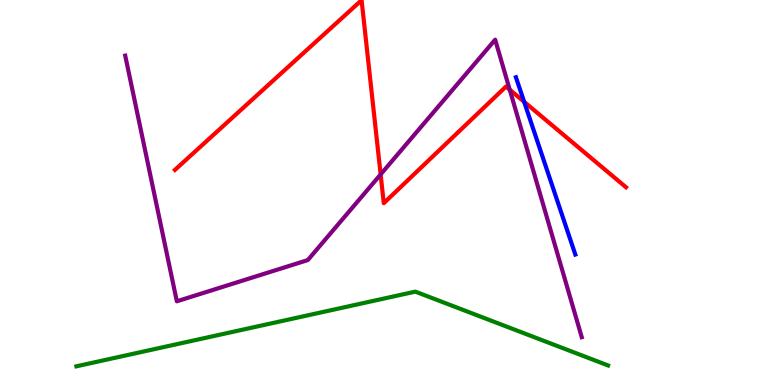[{'lines': ['blue', 'red'], 'intersections': [{'x': 6.76, 'y': 7.36}]}, {'lines': ['green', 'red'], 'intersections': []}, {'lines': ['purple', 'red'], 'intersections': [{'x': 4.91, 'y': 5.47}, {'x': 6.58, 'y': 7.67}]}, {'lines': ['blue', 'green'], 'intersections': []}, {'lines': ['blue', 'purple'], 'intersections': []}, {'lines': ['green', 'purple'], 'intersections': []}]